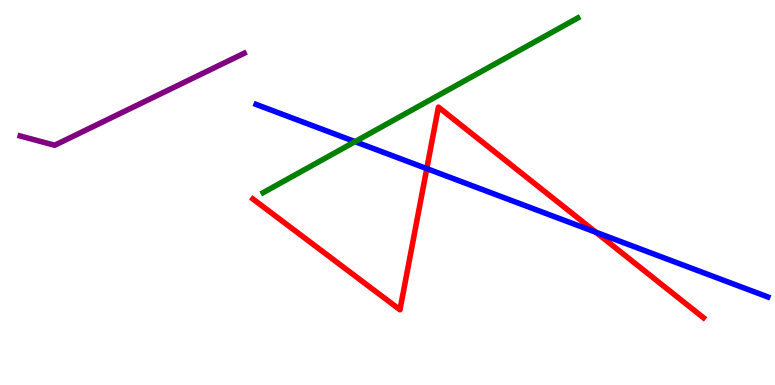[{'lines': ['blue', 'red'], 'intersections': [{'x': 5.51, 'y': 5.62}, {'x': 7.69, 'y': 3.97}]}, {'lines': ['green', 'red'], 'intersections': []}, {'lines': ['purple', 'red'], 'intersections': []}, {'lines': ['blue', 'green'], 'intersections': [{'x': 4.58, 'y': 6.32}]}, {'lines': ['blue', 'purple'], 'intersections': []}, {'lines': ['green', 'purple'], 'intersections': []}]